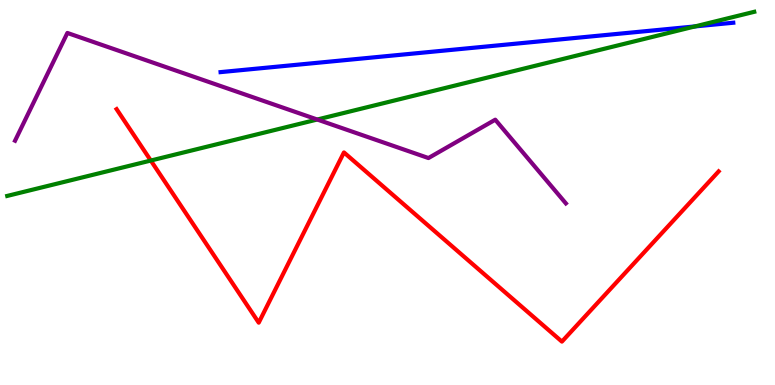[{'lines': ['blue', 'red'], 'intersections': []}, {'lines': ['green', 'red'], 'intersections': [{'x': 1.95, 'y': 5.83}]}, {'lines': ['purple', 'red'], 'intersections': []}, {'lines': ['blue', 'green'], 'intersections': [{'x': 8.97, 'y': 9.31}]}, {'lines': ['blue', 'purple'], 'intersections': []}, {'lines': ['green', 'purple'], 'intersections': [{'x': 4.09, 'y': 6.9}]}]